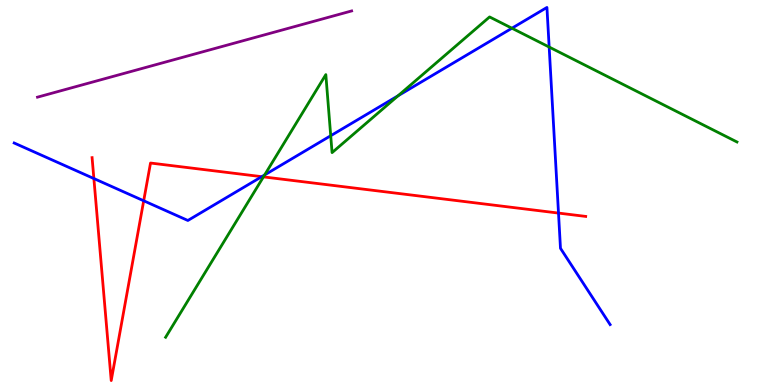[{'lines': ['blue', 'red'], 'intersections': [{'x': 1.21, 'y': 5.36}, {'x': 1.85, 'y': 4.79}, {'x': 3.38, 'y': 5.41}, {'x': 7.21, 'y': 4.47}]}, {'lines': ['green', 'red'], 'intersections': [{'x': 3.4, 'y': 5.41}]}, {'lines': ['purple', 'red'], 'intersections': []}, {'lines': ['blue', 'green'], 'intersections': [{'x': 3.41, 'y': 5.46}, {'x': 4.27, 'y': 6.47}, {'x': 5.14, 'y': 7.51}, {'x': 6.61, 'y': 9.27}, {'x': 7.09, 'y': 8.78}]}, {'lines': ['blue', 'purple'], 'intersections': []}, {'lines': ['green', 'purple'], 'intersections': []}]